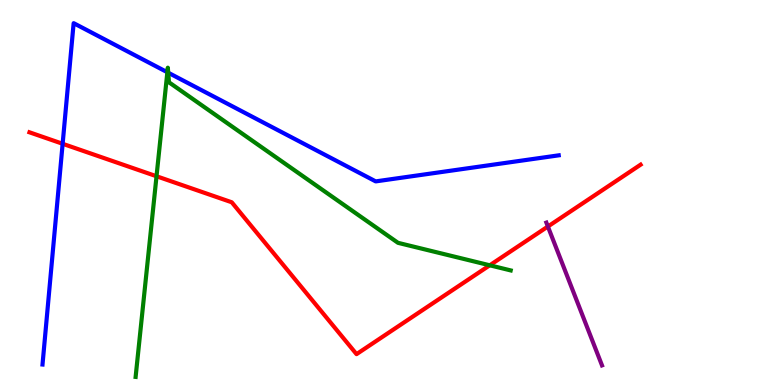[{'lines': ['blue', 'red'], 'intersections': [{'x': 0.808, 'y': 6.27}]}, {'lines': ['green', 'red'], 'intersections': [{'x': 2.02, 'y': 5.42}, {'x': 6.32, 'y': 3.11}]}, {'lines': ['purple', 'red'], 'intersections': [{'x': 7.07, 'y': 4.12}]}, {'lines': ['blue', 'green'], 'intersections': [{'x': 2.16, 'y': 8.12}, {'x': 2.17, 'y': 8.11}]}, {'lines': ['blue', 'purple'], 'intersections': []}, {'lines': ['green', 'purple'], 'intersections': []}]